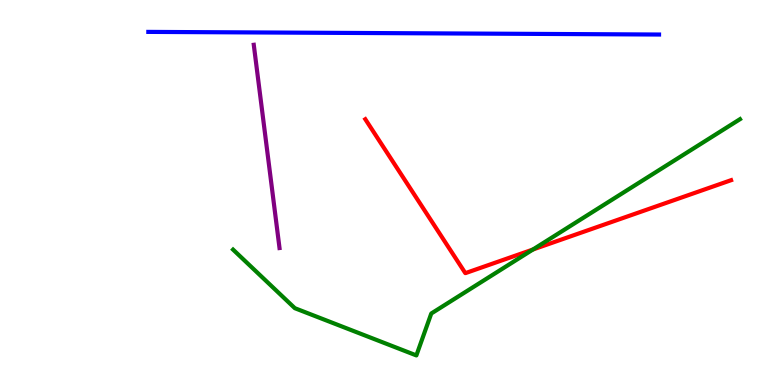[{'lines': ['blue', 'red'], 'intersections': []}, {'lines': ['green', 'red'], 'intersections': [{'x': 6.88, 'y': 3.52}]}, {'lines': ['purple', 'red'], 'intersections': []}, {'lines': ['blue', 'green'], 'intersections': []}, {'lines': ['blue', 'purple'], 'intersections': []}, {'lines': ['green', 'purple'], 'intersections': []}]